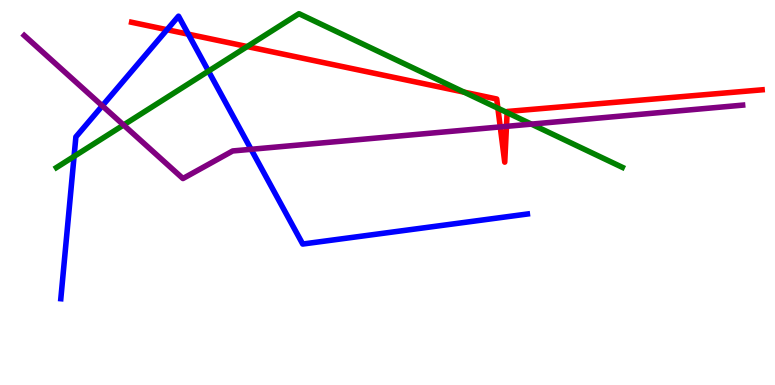[{'lines': ['blue', 'red'], 'intersections': [{'x': 2.16, 'y': 9.23}, {'x': 2.43, 'y': 9.11}]}, {'lines': ['green', 'red'], 'intersections': [{'x': 3.19, 'y': 8.79}, {'x': 5.99, 'y': 7.61}, {'x': 6.42, 'y': 7.19}, {'x': 6.54, 'y': 7.08}]}, {'lines': ['purple', 'red'], 'intersections': [{'x': 6.45, 'y': 6.7}, {'x': 6.54, 'y': 6.72}]}, {'lines': ['blue', 'green'], 'intersections': [{'x': 0.956, 'y': 5.94}, {'x': 2.69, 'y': 8.15}]}, {'lines': ['blue', 'purple'], 'intersections': [{'x': 1.32, 'y': 7.25}, {'x': 3.24, 'y': 6.12}]}, {'lines': ['green', 'purple'], 'intersections': [{'x': 1.59, 'y': 6.75}, {'x': 6.86, 'y': 6.78}]}]